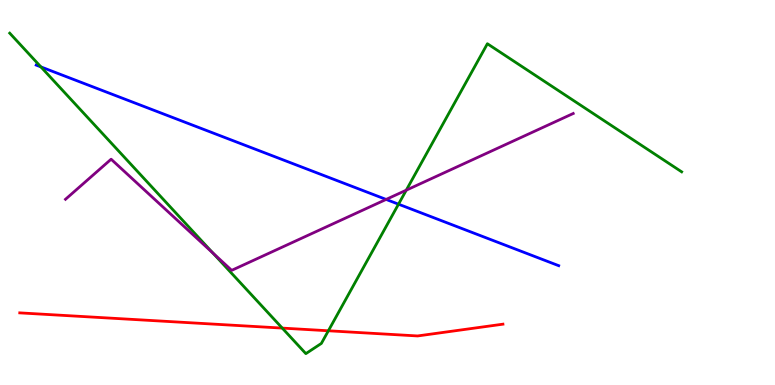[{'lines': ['blue', 'red'], 'intersections': []}, {'lines': ['green', 'red'], 'intersections': [{'x': 3.64, 'y': 1.48}, {'x': 4.24, 'y': 1.41}]}, {'lines': ['purple', 'red'], 'intersections': []}, {'lines': ['blue', 'green'], 'intersections': [{'x': 0.528, 'y': 8.26}, {'x': 5.14, 'y': 4.7}]}, {'lines': ['blue', 'purple'], 'intersections': [{'x': 4.98, 'y': 4.82}]}, {'lines': ['green', 'purple'], 'intersections': [{'x': 2.75, 'y': 3.43}, {'x': 5.24, 'y': 5.06}]}]